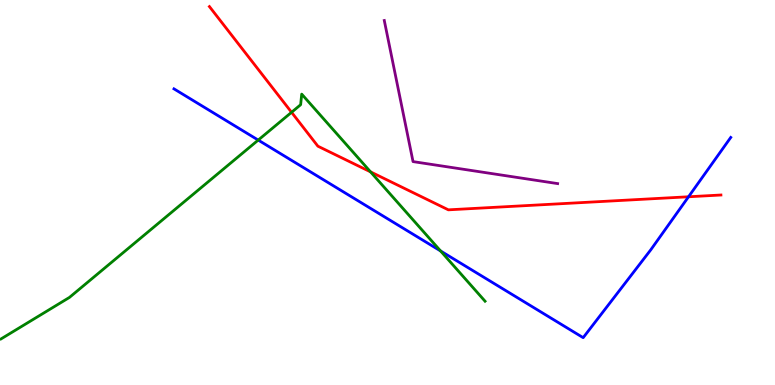[{'lines': ['blue', 'red'], 'intersections': [{'x': 8.88, 'y': 4.89}]}, {'lines': ['green', 'red'], 'intersections': [{'x': 3.76, 'y': 7.08}, {'x': 4.78, 'y': 5.54}]}, {'lines': ['purple', 'red'], 'intersections': []}, {'lines': ['blue', 'green'], 'intersections': [{'x': 3.33, 'y': 6.36}, {'x': 5.68, 'y': 3.48}]}, {'lines': ['blue', 'purple'], 'intersections': []}, {'lines': ['green', 'purple'], 'intersections': []}]